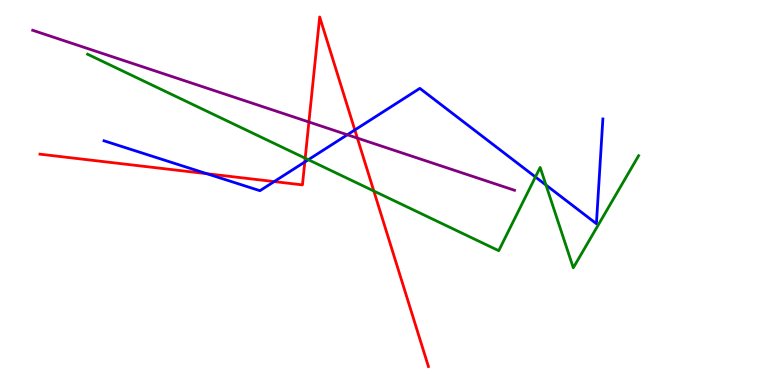[{'lines': ['blue', 'red'], 'intersections': [{'x': 2.67, 'y': 5.49}, {'x': 3.54, 'y': 5.28}, {'x': 3.93, 'y': 5.79}, {'x': 4.58, 'y': 6.62}]}, {'lines': ['green', 'red'], 'intersections': [{'x': 3.94, 'y': 5.89}, {'x': 4.82, 'y': 5.04}]}, {'lines': ['purple', 'red'], 'intersections': [{'x': 3.99, 'y': 6.83}, {'x': 4.61, 'y': 6.41}]}, {'lines': ['blue', 'green'], 'intersections': [{'x': 3.98, 'y': 5.85}, {'x': 6.91, 'y': 5.4}, {'x': 7.05, 'y': 5.19}]}, {'lines': ['blue', 'purple'], 'intersections': [{'x': 4.48, 'y': 6.5}]}, {'lines': ['green', 'purple'], 'intersections': []}]